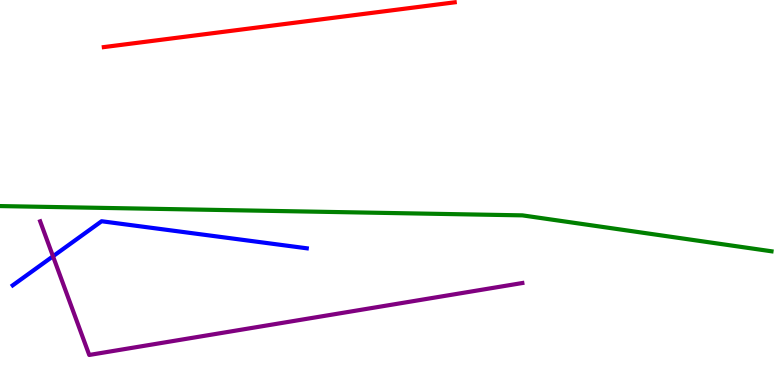[{'lines': ['blue', 'red'], 'intersections': []}, {'lines': ['green', 'red'], 'intersections': []}, {'lines': ['purple', 'red'], 'intersections': []}, {'lines': ['blue', 'green'], 'intersections': []}, {'lines': ['blue', 'purple'], 'intersections': [{'x': 0.684, 'y': 3.34}]}, {'lines': ['green', 'purple'], 'intersections': []}]